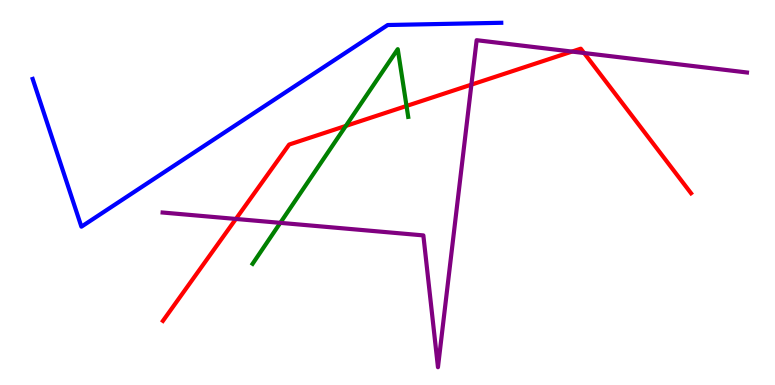[{'lines': ['blue', 'red'], 'intersections': []}, {'lines': ['green', 'red'], 'intersections': [{'x': 4.46, 'y': 6.73}, {'x': 5.25, 'y': 7.25}]}, {'lines': ['purple', 'red'], 'intersections': [{'x': 3.04, 'y': 4.31}, {'x': 6.08, 'y': 7.8}, {'x': 7.38, 'y': 8.66}, {'x': 7.54, 'y': 8.62}]}, {'lines': ['blue', 'green'], 'intersections': []}, {'lines': ['blue', 'purple'], 'intersections': []}, {'lines': ['green', 'purple'], 'intersections': [{'x': 3.62, 'y': 4.21}]}]